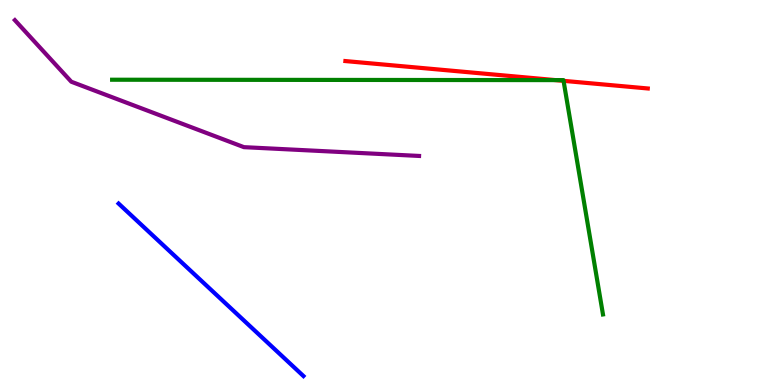[{'lines': ['blue', 'red'], 'intersections': []}, {'lines': ['green', 'red'], 'intersections': [{'x': 7.17, 'y': 7.92}, {'x': 7.27, 'y': 7.9}]}, {'lines': ['purple', 'red'], 'intersections': []}, {'lines': ['blue', 'green'], 'intersections': []}, {'lines': ['blue', 'purple'], 'intersections': []}, {'lines': ['green', 'purple'], 'intersections': []}]